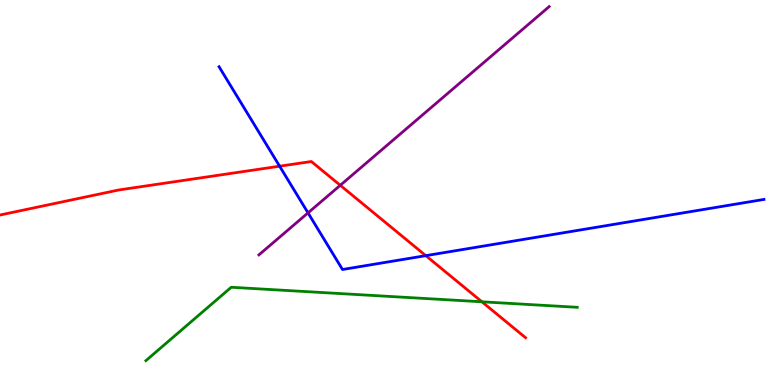[{'lines': ['blue', 'red'], 'intersections': [{'x': 3.61, 'y': 5.68}, {'x': 5.49, 'y': 3.36}]}, {'lines': ['green', 'red'], 'intersections': [{'x': 6.22, 'y': 2.16}]}, {'lines': ['purple', 'red'], 'intersections': [{'x': 4.39, 'y': 5.19}]}, {'lines': ['blue', 'green'], 'intersections': []}, {'lines': ['blue', 'purple'], 'intersections': [{'x': 3.97, 'y': 4.47}]}, {'lines': ['green', 'purple'], 'intersections': []}]